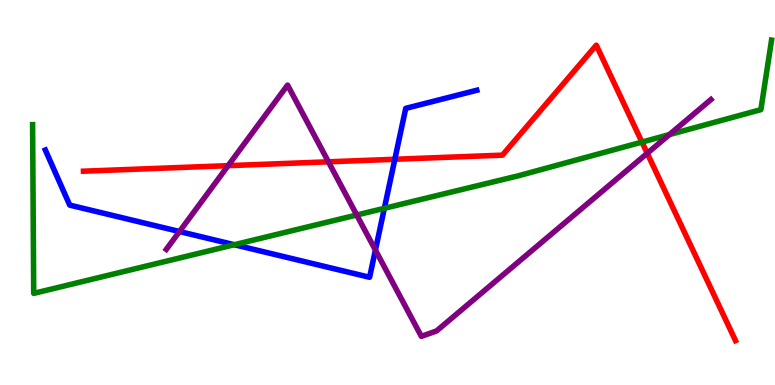[{'lines': ['blue', 'red'], 'intersections': [{'x': 5.09, 'y': 5.86}]}, {'lines': ['green', 'red'], 'intersections': [{'x': 8.28, 'y': 6.31}]}, {'lines': ['purple', 'red'], 'intersections': [{'x': 2.94, 'y': 5.7}, {'x': 4.24, 'y': 5.8}, {'x': 8.35, 'y': 6.02}]}, {'lines': ['blue', 'green'], 'intersections': [{'x': 3.02, 'y': 3.64}, {'x': 4.96, 'y': 4.59}]}, {'lines': ['blue', 'purple'], 'intersections': [{'x': 2.32, 'y': 3.99}, {'x': 4.84, 'y': 3.5}]}, {'lines': ['green', 'purple'], 'intersections': [{'x': 4.6, 'y': 4.42}, {'x': 8.64, 'y': 6.5}]}]